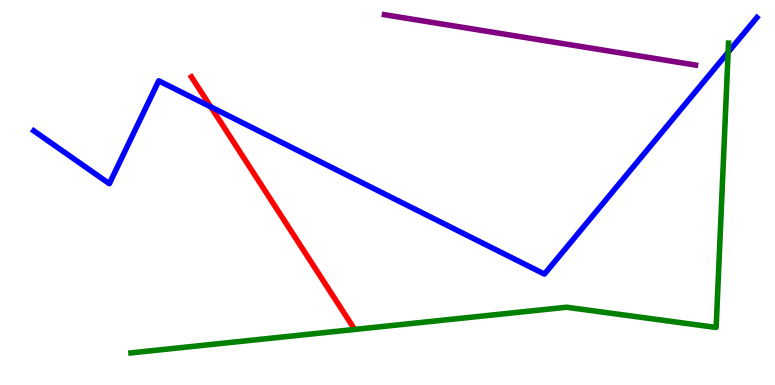[{'lines': ['blue', 'red'], 'intersections': [{'x': 2.72, 'y': 7.22}]}, {'lines': ['green', 'red'], 'intersections': []}, {'lines': ['purple', 'red'], 'intersections': []}, {'lines': ['blue', 'green'], 'intersections': [{'x': 9.4, 'y': 8.64}]}, {'lines': ['blue', 'purple'], 'intersections': []}, {'lines': ['green', 'purple'], 'intersections': []}]